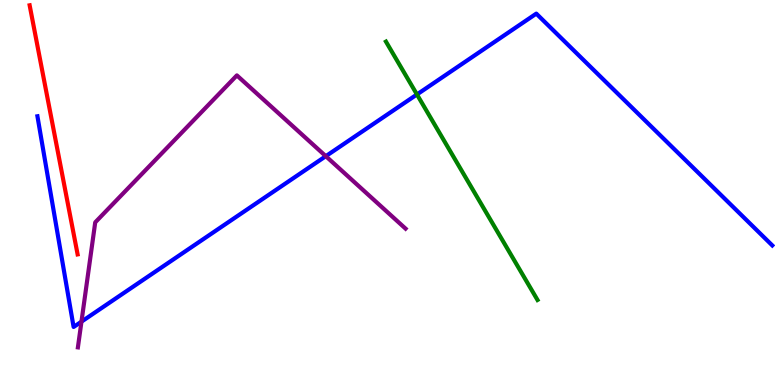[{'lines': ['blue', 'red'], 'intersections': []}, {'lines': ['green', 'red'], 'intersections': []}, {'lines': ['purple', 'red'], 'intersections': []}, {'lines': ['blue', 'green'], 'intersections': [{'x': 5.38, 'y': 7.55}]}, {'lines': ['blue', 'purple'], 'intersections': [{'x': 1.05, 'y': 1.65}, {'x': 4.2, 'y': 5.94}]}, {'lines': ['green', 'purple'], 'intersections': []}]